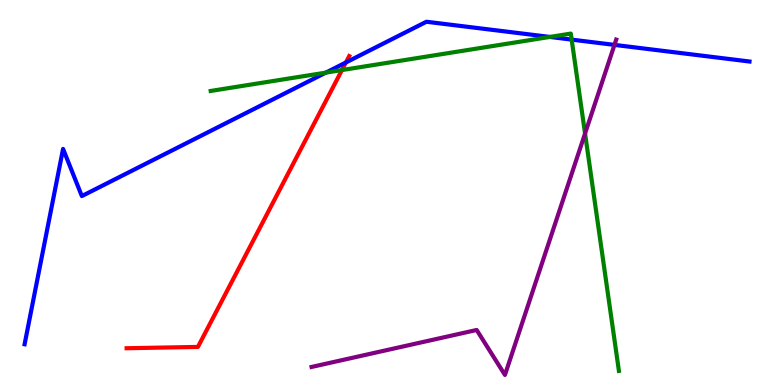[{'lines': ['blue', 'red'], 'intersections': [{'x': 4.46, 'y': 8.38}]}, {'lines': ['green', 'red'], 'intersections': [{'x': 4.41, 'y': 8.18}]}, {'lines': ['purple', 'red'], 'intersections': []}, {'lines': ['blue', 'green'], 'intersections': [{'x': 4.2, 'y': 8.11}, {'x': 7.1, 'y': 9.04}, {'x': 7.38, 'y': 8.97}]}, {'lines': ['blue', 'purple'], 'intersections': [{'x': 7.93, 'y': 8.83}]}, {'lines': ['green', 'purple'], 'intersections': [{'x': 7.55, 'y': 6.53}]}]